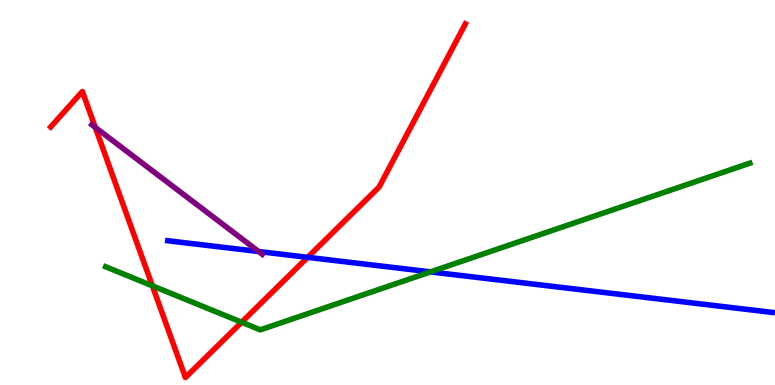[{'lines': ['blue', 'red'], 'intersections': [{'x': 3.97, 'y': 3.32}]}, {'lines': ['green', 'red'], 'intersections': [{'x': 1.97, 'y': 2.58}, {'x': 3.12, 'y': 1.63}]}, {'lines': ['purple', 'red'], 'intersections': [{'x': 1.23, 'y': 6.69}]}, {'lines': ['blue', 'green'], 'intersections': [{'x': 5.55, 'y': 2.94}]}, {'lines': ['blue', 'purple'], 'intersections': [{'x': 3.34, 'y': 3.47}]}, {'lines': ['green', 'purple'], 'intersections': []}]